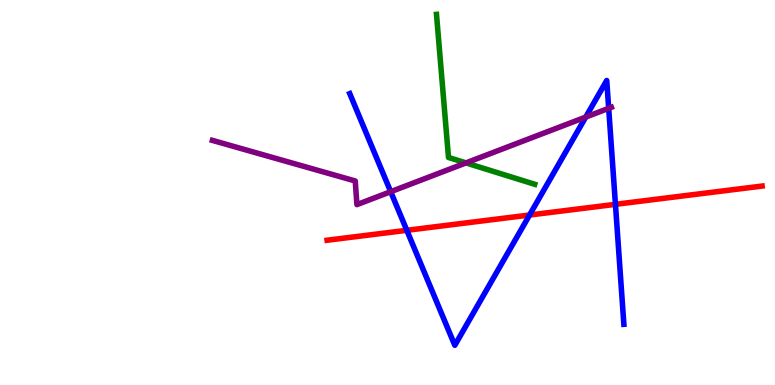[{'lines': ['blue', 'red'], 'intersections': [{'x': 5.25, 'y': 4.02}, {'x': 6.83, 'y': 4.41}, {'x': 7.94, 'y': 4.69}]}, {'lines': ['green', 'red'], 'intersections': []}, {'lines': ['purple', 'red'], 'intersections': []}, {'lines': ['blue', 'green'], 'intersections': []}, {'lines': ['blue', 'purple'], 'intersections': [{'x': 5.04, 'y': 5.02}, {'x': 7.56, 'y': 6.96}, {'x': 7.85, 'y': 7.19}]}, {'lines': ['green', 'purple'], 'intersections': [{'x': 6.01, 'y': 5.77}]}]